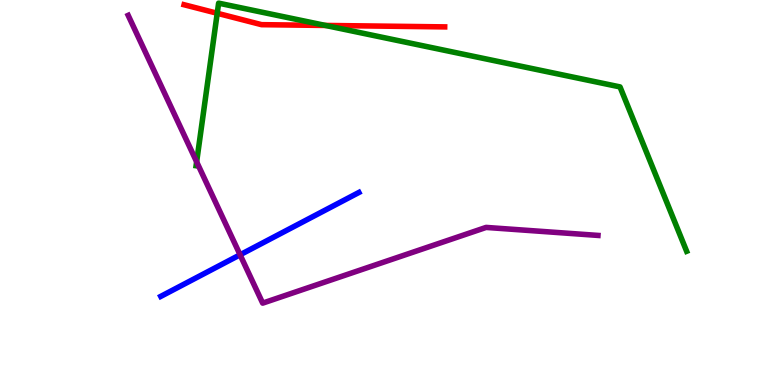[{'lines': ['blue', 'red'], 'intersections': []}, {'lines': ['green', 'red'], 'intersections': [{'x': 2.8, 'y': 9.66}, {'x': 4.2, 'y': 9.34}]}, {'lines': ['purple', 'red'], 'intersections': []}, {'lines': ['blue', 'green'], 'intersections': []}, {'lines': ['blue', 'purple'], 'intersections': [{'x': 3.1, 'y': 3.38}]}, {'lines': ['green', 'purple'], 'intersections': [{'x': 2.54, 'y': 5.8}]}]